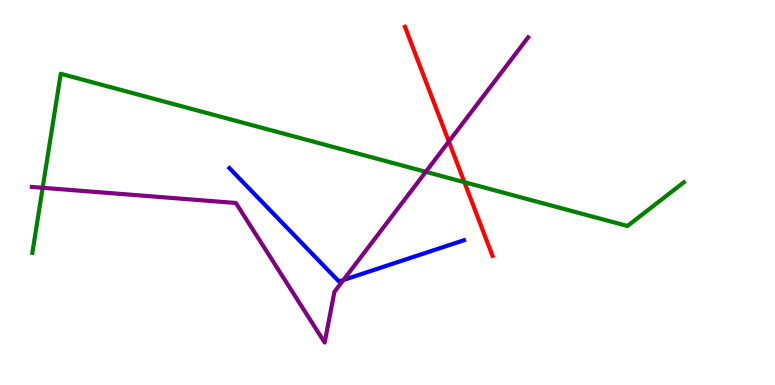[{'lines': ['blue', 'red'], 'intersections': []}, {'lines': ['green', 'red'], 'intersections': [{'x': 5.99, 'y': 5.27}]}, {'lines': ['purple', 'red'], 'intersections': [{'x': 5.79, 'y': 6.32}]}, {'lines': ['blue', 'green'], 'intersections': []}, {'lines': ['blue', 'purple'], 'intersections': [{'x': 4.43, 'y': 2.73}]}, {'lines': ['green', 'purple'], 'intersections': [{'x': 0.551, 'y': 5.12}, {'x': 5.49, 'y': 5.54}]}]